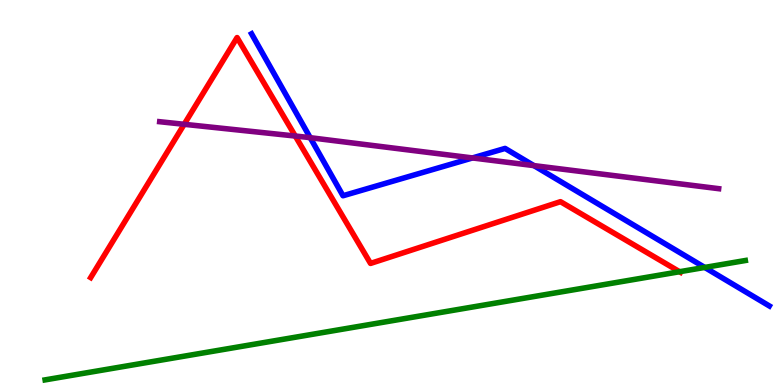[{'lines': ['blue', 'red'], 'intersections': []}, {'lines': ['green', 'red'], 'intersections': [{'x': 8.77, 'y': 2.94}]}, {'lines': ['purple', 'red'], 'intersections': [{'x': 2.38, 'y': 6.77}, {'x': 3.81, 'y': 6.47}]}, {'lines': ['blue', 'green'], 'intersections': [{'x': 9.09, 'y': 3.05}]}, {'lines': ['blue', 'purple'], 'intersections': [{'x': 4.0, 'y': 6.42}, {'x': 6.1, 'y': 5.9}, {'x': 6.89, 'y': 5.7}]}, {'lines': ['green', 'purple'], 'intersections': []}]